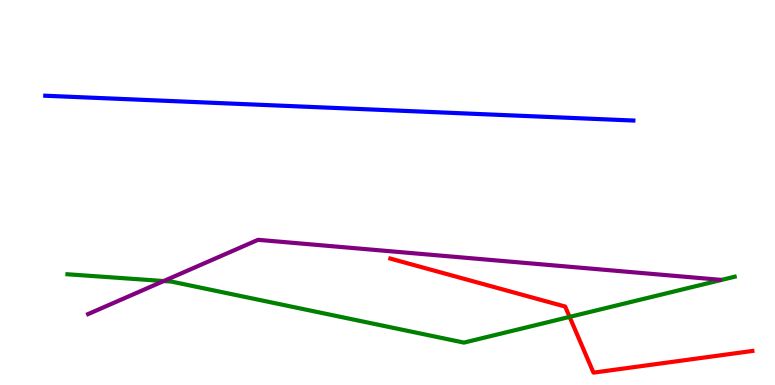[{'lines': ['blue', 'red'], 'intersections': []}, {'lines': ['green', 'red'], 'intersections': [{'x': 7.35, 'y': 1.77}]}, {'lines': ['purple', 'red'], 'intersections': []}, {'lines': ['blue', 'green'], 'intersections': []}, {'lines': ['blue', 'purple'], 'intersections': []}, {'lines': ['green', 'purple'], 'intersections': [{'x': 2.11, 'y': 2.7}]}]